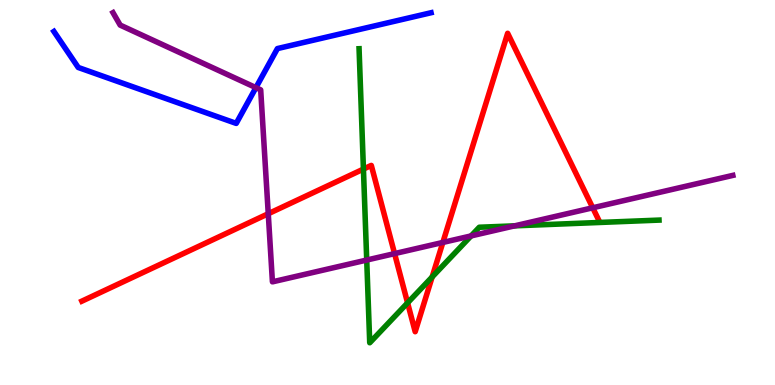[{'lines': ['blue', 'red'], 'intersections': []}, {'lines': ['green', 'red'], 'intersections': [{'x': 4.69, 'y': 5.61}, {'x': 5.26, 'y': 2.13}, {'x': 5.58, 'y': 2.81}]}, {'lines': ['purple', 'red'], 'intersections': [{'x': 3.46, 'y': 4.45}, {'x': 5.09, 'y': 3.41}, {'x': 5.71, 'y': 3.7}, {'x': 7.65, 'y': 4.6}]}, {'lines': ['blue', 'green'], 'intersections': []}, {'lines': ['blue', 'purple'], 'intersections': [{'x': 3.3, 'y': 7.72}]}, {'lines': ['green', 'purple'], 'intersections': [{'x': 4.73, 'y': 3.25}, {'x': 6.08, 'y': 3.87}, {'x': 6.64, 'y': 4.13}]}]